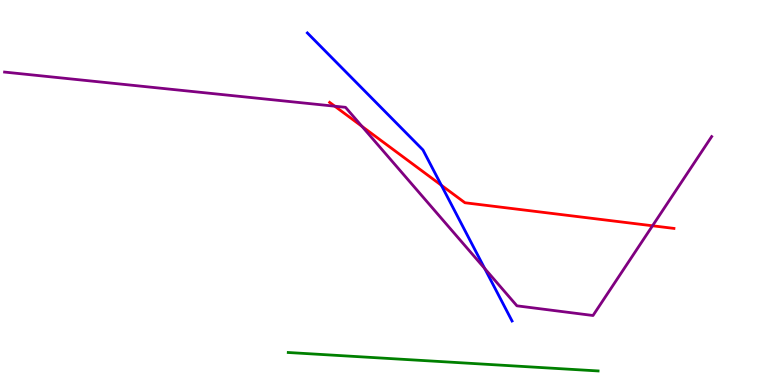[{'lines': ['blue', 'red'], 'intersections': [{'x': 5.69, 'y': 5.19}]}, {'lines': ['green', 'red'], 'intersections': []}, {'lines': ['purple', 'red'], 'intersections': [{'x': 4.32, 'y': 7.24}, {'x': 4.67, 'y': 6.72}, {'x': 8.42, 'y': 4.14}]}, {'lines': ['blue', 'green'], 'intersections': []}, {'lines': ['blue', 'purple'], 'intersections': [{'x': 6.25, 'y': 3.03}]}, {'lines': ['green', 'purple'], 'intersections': []}]